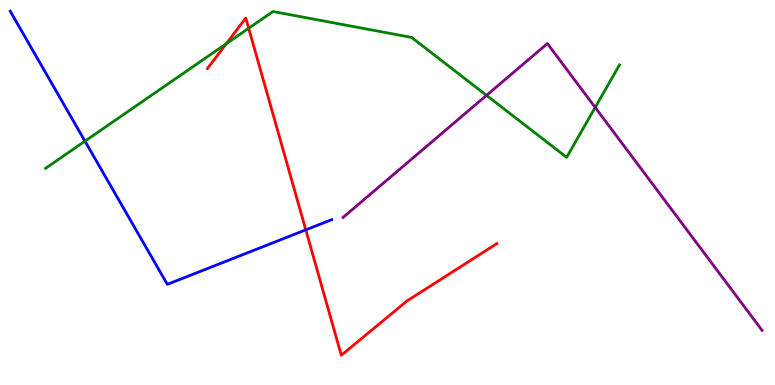[{'lines': ['blue', 'red'], 'intersections': [{'x': 3.95, 'y': 4.03}]}, {'lines': ['green', 'red'], 'intersections': [{'x': 2.92, 'y': 8.86}, {'x': 3.21, 'y': 9.27}]}, {'lines': ['purple', 'red'], 'intersections': []}, {'lines': ['blue', 'green'], 'intersections': [{'x': 1.1, 'y': 6.33}]}, {'lines': ['blue', 'purple'], 'intersections': []}, {'lines': ['green', 'purple'], 'intersections': [{'x': 6.28, 'y': 7.52}, {'x': 7.68, 'y': 7.21}]}]